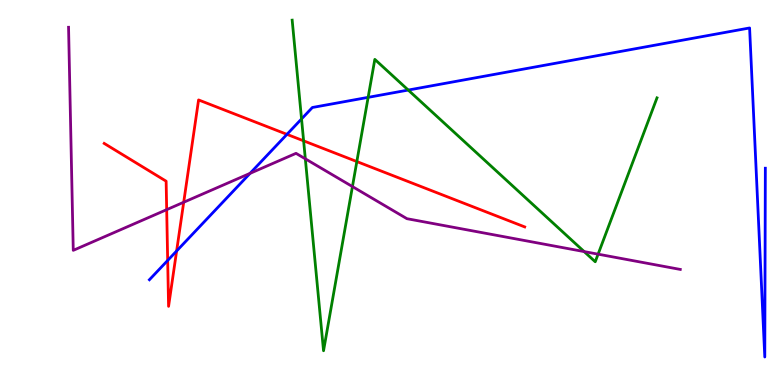[{'lines': ['blue', 'red'], 'intersections': [{'x': 2.16, 'y': 3.24}, {'x': 2.28, 'y': 3.48}, {'x': 3.7, 'y': 6.51}]}, {'lines': ['green', 'red'], 'intersections': [{'x': 3.92, 'y': 6.34}, {'x': 4.6, 'y': 5.8}]}, {'lines': ['purple', 'red'], 'intersections': [{'x': 2.15, 'y': 4.55}, {'x': 2.37, 'y': 4.75}]}, {'lines': ['blue', 'green'], 'intersections': [{'x': 3.89, 'y': 6.91}, {'x': 4.75, 'y': 7.47}, {'x': 5.27, 'y': 7.66}]}, {'lines': ['blue', 'purple'], 'intersections': [{'x': 3.23, 'y': 5.5}]}, {'lines': ['green', 'purple'], 'intersections': [{'x': 3.94, 'y': 5.87}, {'x': 4.55, 'y': 5.15}, {'x': 7.54, 'y': 3.47}, {'x': 7.72, 'y': 3.4}]}]